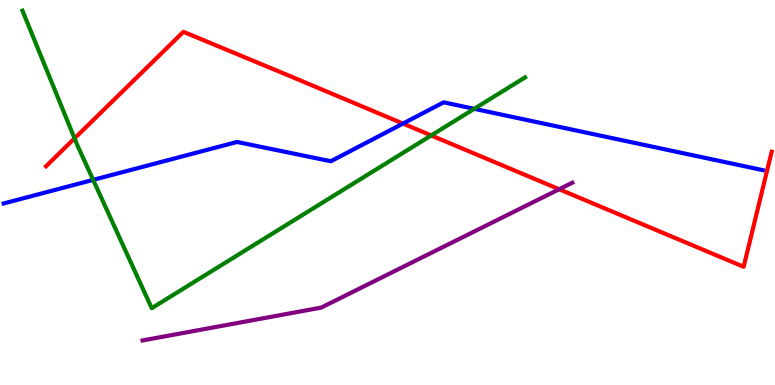[{'lines': ['blue', 'red'], 'intersections': [{'x': 5.2, 'y': 6.79}]}, {'lines': ['green', 'red'], 'intersections': [{'x': 0.962, 'y': 6.41}, {'x': 5.56, 'y': 6.48}]}, {'lines': ['purple', 'red'], 'intersections': [{'x': 7.22, 'y': 5.08}]}, {'lines': ['blue', 'green'], 'intersections': [{'x': 1.2, 'y': 5.33}, {'x': 6.12, 'y': 7.17}]}, {'lines': ['blue', 'purple'], 'intersections': []}, {'lines': ['green', 'purple'], 'intersections': []}]